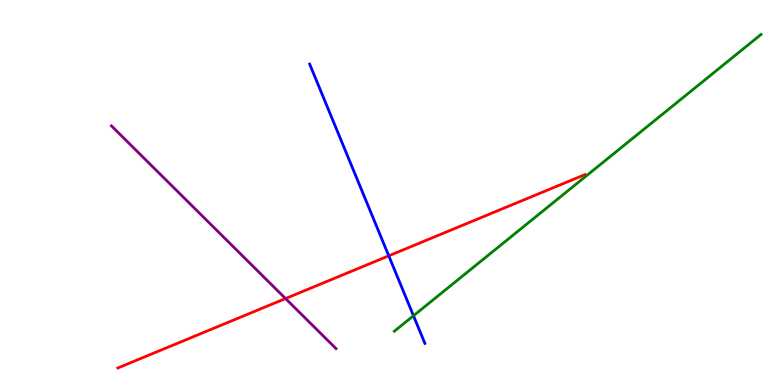[{'lines': ['blue', 'red'], 'intersections': [{'x': 5.02, 'y': 3.36}]}, {'lines': ['green', 'red'], 'intersections': []}, {'lines': ['purple', 'red'], 'intersections': [{'x': 3.68, 'y': 2.25}]}, {'lines': ['blue', 'green'], 'intersections': [{'x': 5.34, 'y': 1.8}]}, {'lines': ['blue', 'purple'], 'intersections': []}, {'lines': ['green', 'purple'], 'intersections': []}]